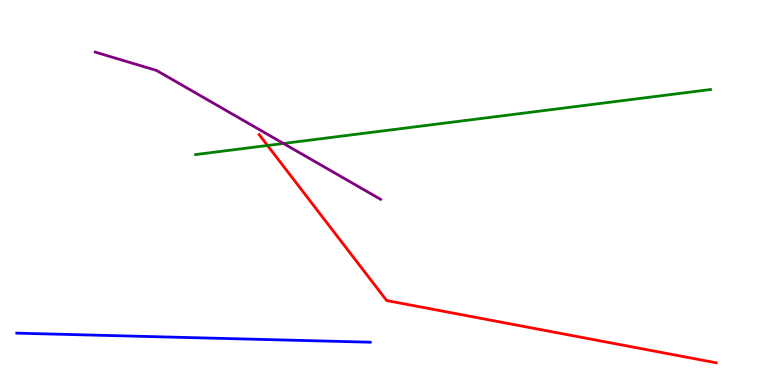[{'lines': ['blue', 'red'], 'intersections': []}, {'lines': ['green', 'red'], 'intersections': [{'x': 3.45, 'y': 6.22}]}, {'lines': ['purple', 'red'], 'intersections': []}, {'lines': ['blue', 'green'], 'intersections': []}, {'lines': ['blue', 'purple'], 'intersections': []}, {'lines': ['green', 'purple'], 'intersections': [{'x': 3.66, 'y': 6.27}]}]